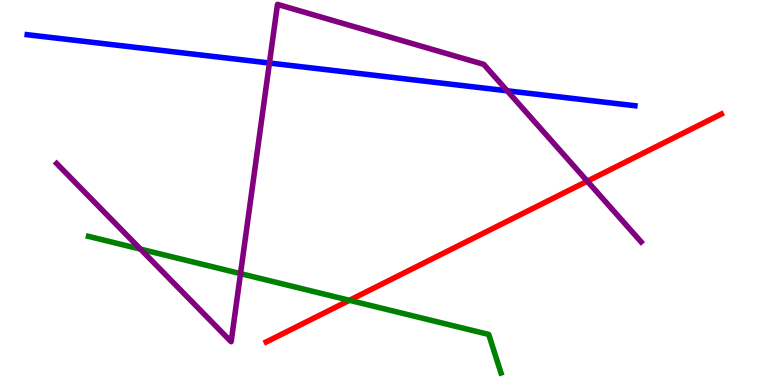[{'lines': ['blue', 'red'], 'intersections': []}, {'lines': ['green', 'red'], 'intersections': [{'x': 4.51, 'y': 2.2}]}, {'lines': ['purple', 'red'], 'intersections': [{'x': 7.58, 'y': 5.29}]}, {'lines': ['blue', 'green'], 'intersections': []}, {'lines': ['blue', 'purple'], 'intersections': [{'x': 3.48, 'y': 8.36}, {'x': 6.54, 'y': 7.64}]}, {'lines': ['green', 'purple'], 'intersections': [{'x': 1.81, 'y': 3.53}, {'x': 3.1, 'y': 2.89}]}]